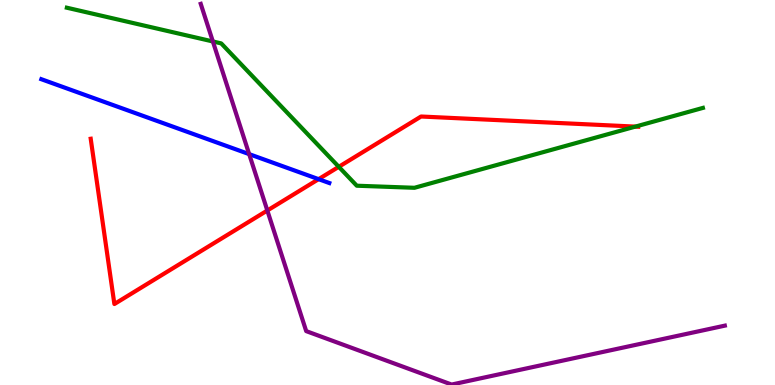[{'lines': ['blue', 'red'], 'intersections': [{'x': 4.11, 'y': 5.35}]}, {'lines': ['green', 'red'], 'intersections': [{'x': 4.37, 'y': 5.67}, {'x': 8.2, 'y': 6.71}]}, {'lines': ['purple', 'red'], 'intersections': [{'x': 3.45, 'y': 4.53}]}, {'lines': ['blue', 'green'], 'intersections': []}, {'lines': ['blue', 'purple'], 'intersections': [{'x': 3.22, 'y': 6.0}]}, {'lines': ['green', 'purple'], 'intersections': [{'x': 2.75, 'y': 8.92}]}]